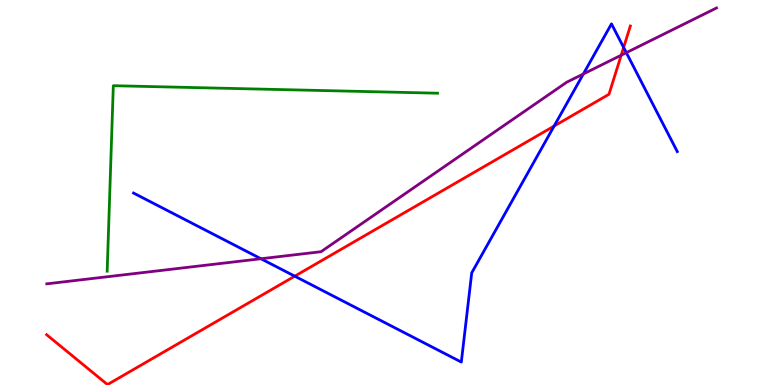[{'lines': ['blue', 'red'], 'intersections': [{'x': 3.8, 'y': 2.83}, {'x': 7.15, 'y': 6.73}, {'x': 8.05, 'y': 8.77}]}, {'lines': ['green', 'red'], 'intersections': []}, {'lines': ['purple', 'red'], 'intersections': [{'x': 8.02, 'y': 8.57}]}, {'lines': ['blue', 'green'], 'intersections': []}, {'lines': ['blue', 'purple'], 'intersections': [{'x': 3.37, 'y': 3.28}, {'x': 7.53, 'y': 8.08}, {'x': 8.08, 'y': 8.63}]}, {'lines': ['green', 'purple'], 'intersections': []}]